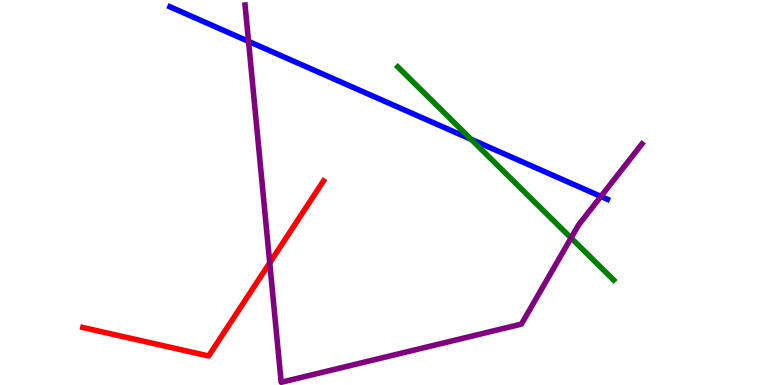[{'lines': ['blue', 'red'], 'intersections': []}, {'lines': ['green', 'red'], 'intersections': []}, {'lines': ['purple', 'red'], 'intersections': [{'x': 3.48, 'y': 3.17}]}, {'lines': ['blue', 'green'], 'intersections': [{'x': 6.08, 'y': 6.38}]}, {'lines': ['blue', 'purple'], 'intersections': [{'x': 3.21, 'y': 8.93}, {'x': 7.75, 'y': 4.9}]}, {'lines': ['green', 'purple'], 'intersections': [{'x': 7.37, 'y': 3.82}]}]